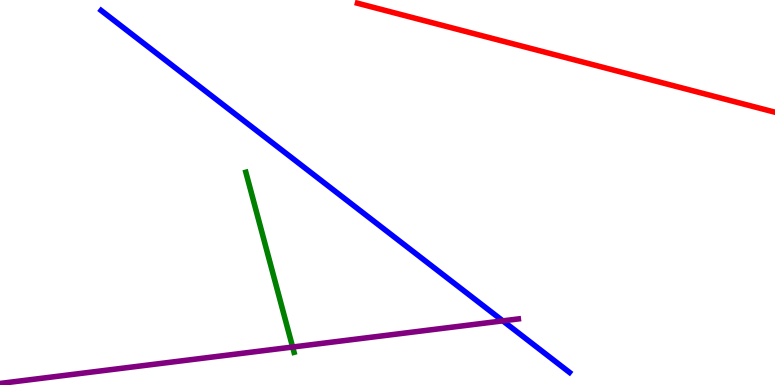[{'lines': ['blue', 'red'], 'intersections': []}, {'lines': ['green', 'red'], 'intersections': []}, {'lines': ['purple', 'red'], 'intersections': []}, {'lines': ['blue', 'green'], 'intersections': []}, {'lines': ['blue', 'purple'], 'intersections': [{'x': 6.49, 'y': 1.67}]}, {'lines': ['green', 'purple'], 'intersections': [{'x': 3.78, 'y': 0.986}]}]